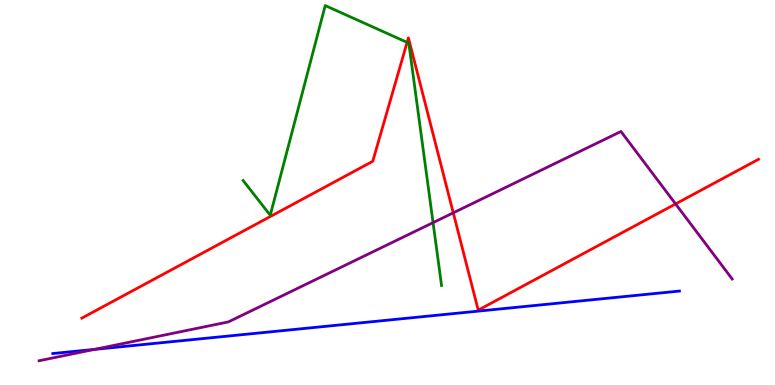[{'lines': ['blue', 'red'], 'intersections': []}, {'lines': ['green', 'red'], 'intersections': [{'x': 5.25, 'y': 8.9}]}, {'lines': ['purple', 'red'], 'intersections': [{'x': 5.85, 'y': 4.47}, {'x': 8.72, 'y': 4.7}]}, {'lines': ['blue', 'green'], 'intersections': []}, {'lines': ['blue', 'purple'], 'intersections': [{'x': 1.22, 'y': 0.925}]}, {'lines': ['green', 'purple'], 'intersections': [{'x': 5.59, 'y': 4.22}]}]